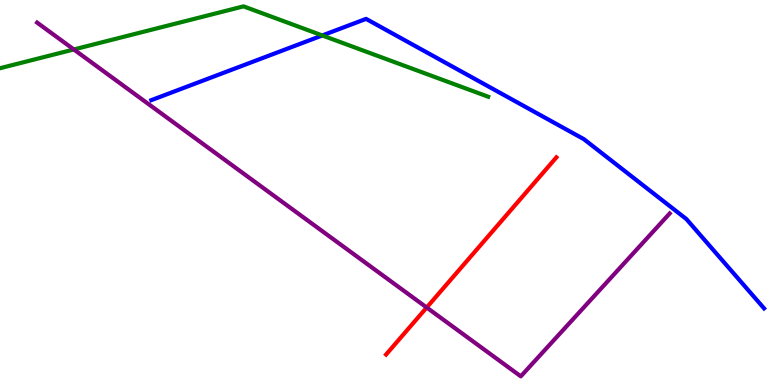[{'lines': ['blue', 'red'], 'intersections': []}, {'lines': ['green', 'red'], 'intersections': []}, {'lines': ['purple', 'red'], 'intersections': [{'x': 5.51, 'y': 2.01}]}, {'lines': ['blue', 'green'], 'intersections': [{'x': 4.16, 'y': 9.08}]}, {'lines': ['blue', 'purple'], 'intersections': []}, {'lines': ['green', 'purple'], 'intersections': [{'x': 0.953, 'y': 8.72}]}]